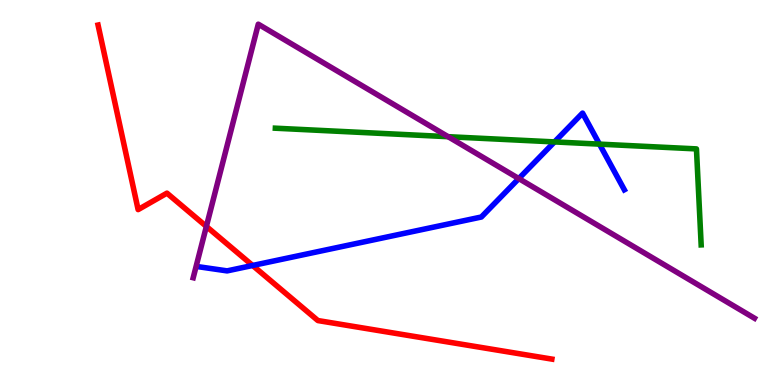[{'lines': ['blue', 'red'], 'intersections': [{'x': 3.26, 'y': 3.1}]}, {'lines': ['green', 'red'], 'intersections': []}, {'lines': ['purple', 'red'], 'intersections': [{'x': 2.66, 'y': 4.12}]}, {'lines': ['blue', 'green'], 'intersections': [{'x': 7.15, 'y': 6.31}, {'x': 7.73, 'y': 6.26}]}, {'lines': ['blue', 'purple'], 'intersections': [{'x': 6.69, 'y': 5.36}]}, {'lines': ['green', 'purple'], 'intersections': [{'x': 5.78, 'y': 6.45}]}]